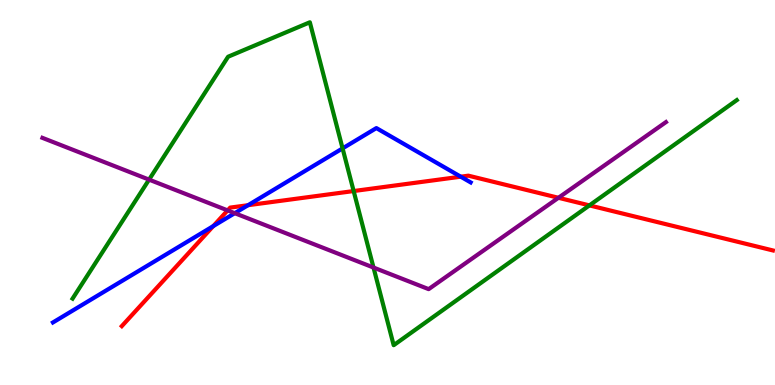[{'lines': ['blue', 'red'], 'intersections': [{'x': 2.75, 'y': 4.13}, {'x': 3.2, 'y': 4.67}, {'x': 5.95, 'y': 5.41}]}, {'lines': ['green', 'red'], 'intersections': [{'x': 4.56, 'y': 5.04}, {'x': 7.61, 'y': 4.67}]}, {'lines': ['purple', 'red'], 'intersections': [{'x': 2.94, 'y': 4.54}, {'x': 7.21, 'y': 4.86}]}, {'lines': ['blue', 'green'], 'intersections': [{'x': 4.42, 'y': 6.15}]}, {'lines': ['blue', 'purple'], 'intersections': [{'x': 3.03, 'y': 4.46}]}, {'lines': ['green', 'purple'], 'intersections': [{'x': 1.92, 'y': 5.33}, {'x': 4.82, 'y': 3.05}]}]